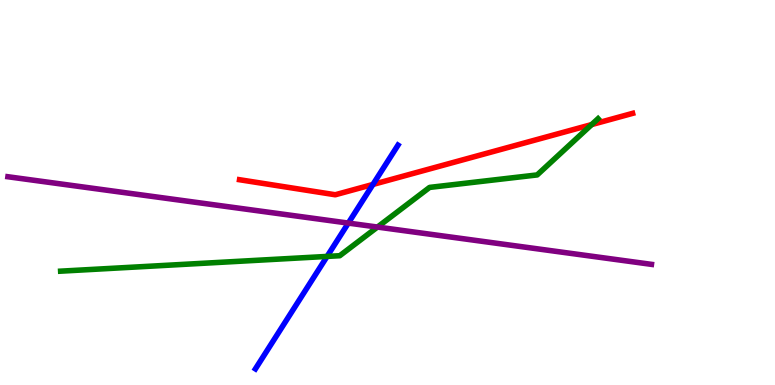[{'lines': ['blue', 'red'], 'intersections': [{'x': 4.81, 'y': 5.21}]}, {'lines': ['green', 'red'], 'intersections': [{'x': 7.63, 'y': 6.76}]}, {'lines': ['purple', 'red'], 'intersections': []}, {'lines': ['blue', 'green'], 'intersections': [{'x': 4.22, 'y': 3.34}]}, {'lines': ['blue', 'purple'], 'intersections': [{'x': 4.49, 'y': 4.21}]}, {'lines': ['green', 'purple'], 'intersections': [{'x': 4.87, 'y': 4.1}]}]